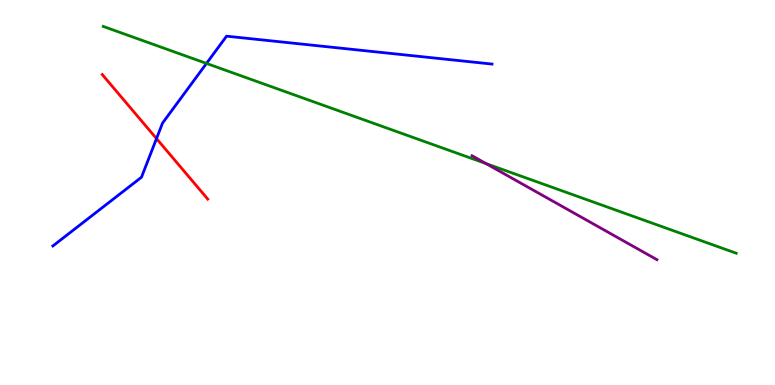[{'lines': ['blue', 'red'], 'intersections': [{'x': 2.02, 'y': 6.4}]}, {'lines': ['green', 'red'], 'intersections': []}, {'lines': ['purple', 'red'], 'intersections': []}, {'lines': ['blue', 'green'], 'intersections': [{'x': 2.66, 'y': 8.35}]}, {'lines': ['blue', 'purple'], 'intersections': []}, {'lines': ['green', 'purple'], 'intersections': [{'x': 6.27, 'y': 5.75}]}]